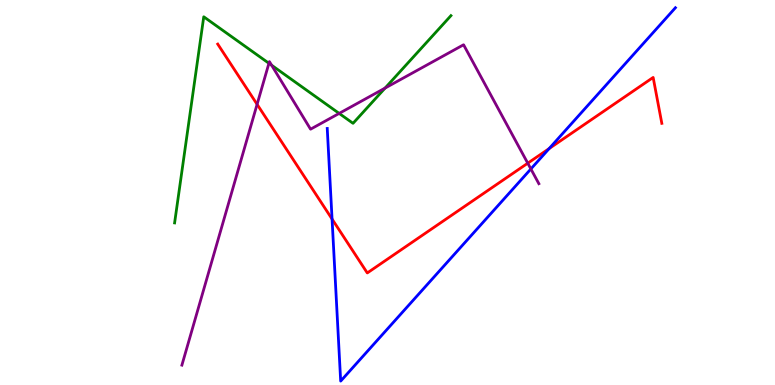[{'lines': ['blue', 'red'], 'intersections': [{'x': 4.28, 'y': 4.31}, {'x': 7.09, 'y': 6.14}]}, {'lines': ['green', 'red'], 'intersections': []}, {'lines': ['purple', 'red'], 'intersections': [{'x': 3.32, 'y': 7.29}, {'x': 6.81, 'y': 5.76}]}, {'lines': ['blue', 'green'], 'intersections': []}, {'lines': ['blue', 'purple'], 'intersections': [{'x': 6.85, 'y': 5.61}]}, {'lines': ['green', 'purple'], 'intersections': [{'x': 3.47, 'y': 8.36}, {'x': 3.5, 'y': 8.31}, {'x': 4.38, 'y': 7.05}, {'x': 4.97, 'y': 7.71}]}]